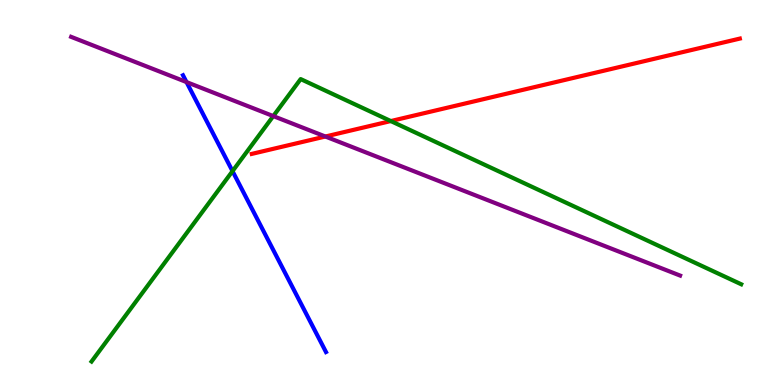[{'lines': ['blue', 'red'], 'intersections': []}, {'lines': ['green', 'red'], 'intersections': [{'x': 5.04, 'y': 6.86}]}, {'lines': ['purple', 'red'], 'intersections': [{'x': 4.2, 'y': 6.45}]}, {'lines': ['blue', 'green'], 'intersections': [{'x': 3.0, 'y': 5.55}]}, {'lines': ['blue', 'purple'], 'intersections': [{'x': 2.41, 'y': 7.87}]}, {'lines': ['green', 'purple'], 'intersections': [{'x': 3.53, 'y': 6.98}]}]